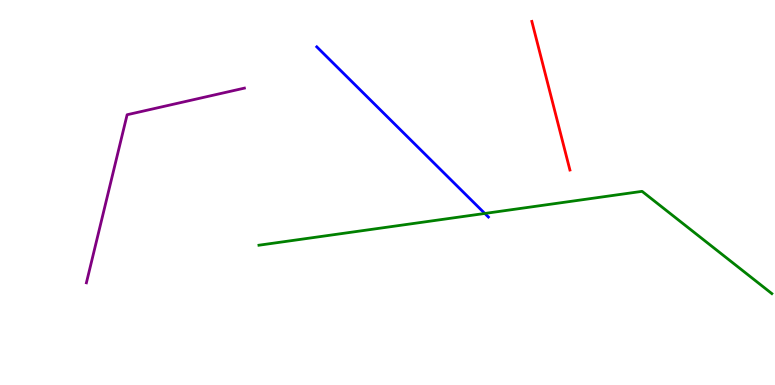[{'lines': ['blue', 'red'], 'intersections': []}, {'lines': ['green', 'red'], 'intersections': []}, {'lines': ['purple', 'red'], 'intersections': []}, {'lines': ['blue', 'green'], 'intersections': [{'x': 6.26, 'y': 4.46}]}, {'lines': ['blue', 'purple'], 'intersections': []}, {'lines': ['green', 'purple'], 'intersections': []}]